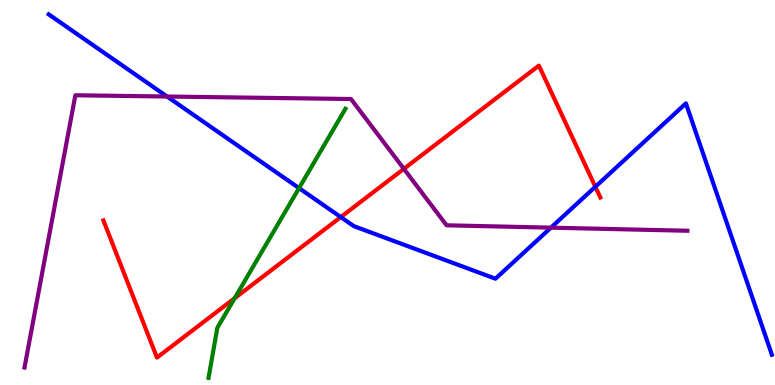[{'lines': ['blue', 'red'], 'intersections': [{'x': 4.4, 'y': 4.36}, {'x': 7.68, 'y': 5.15}]}, {'lines': ['green', 'red'], 'intersections': [{'x': 3.03, 'y': 2.25}]}, {'lines': ['purple', 'red'], 'intersections': [{'x': 5.21, 'y': 5.61}]}, {'lines': ['blue', 'green'], 'intersections': [{'x': 3.86, 'y': 5.11}]}, {'lines': ['blue', 'purple'], 'intersections': [{'x': 2.16, 'y': 7.49}, {'x': 7.11, 'y': 4.09}]}, {'lines': ['green', 'purple'], 'intersections': []}]